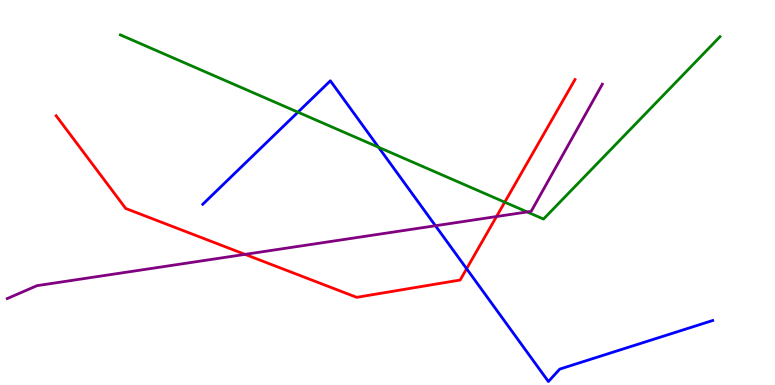[{'lines': ['blue', 'red'], 'intersections': [{'x': 6.02, 'y': 3.02}]}, {'lines': ['green', 'red'], 'intersections': [{'x': 6.51, 'y': 4.75}]}, {'lines': ['purple', 'red'], 'intersections': [{'x': 3.16, 'y': 3.39}, {'x': 6.41, 'y': 4.38}]}, {'lines': ['blue', 'green'], 'intersections': [{'x': 3.84, 'y': 7.09}, {'x': 4.88, 'y': 6.18}]}, {'lines': ['blue', 'purple'], 'intersections': [{'x': 5.62, 'y': 4.14}]}, {'lines': ['green', 'purple'], 'intersections': [{'x': 6.8, 'y': 4.5}]}]